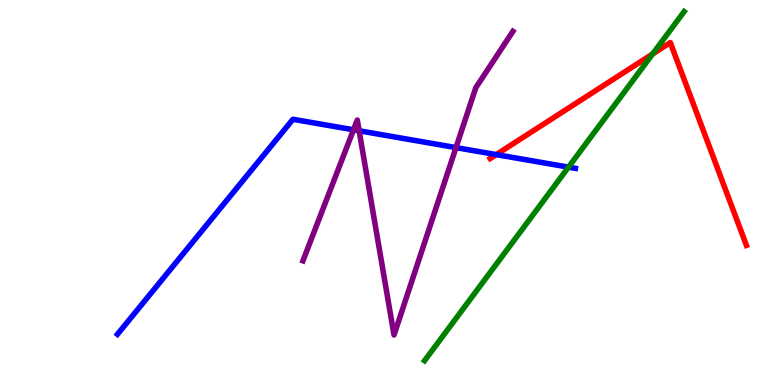[{'lines': ['blue', 'red'], 'intersections': [{'x': 6.4, 'y': 5.98}]}, {'lines': ['green', 'red'], 'intersections': [{'x': 8.42, 'y': 8.6}]}, {'lines': ['purple', 'red'], 'intersections': []}, {'lines': ['blue', 'green'], 'intersections': [{'x': 7.34, 'y': 5.66}]}, {'lines': ['blue', 'purple'], 'intersections': [{'x': 4.56, 'y': 6.63}, {'x': 4.63, 'y': 6.6}, {'x': 5.88, 'y': 6.17}]}, {'lines': ['green', 'purple'], 'intersections': []}]